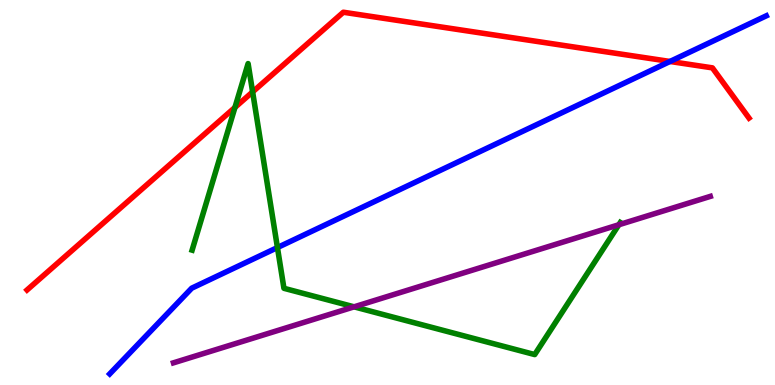[{'lines': ['blue', 'red'], 'intersections': [{'x': 8.64, 'y': 8.4}]}, {'lines': ['green', 'red'], 'intersections': [{'x': 3.03, 'y': 7.21}, {'x': 3.26, 'y': 7.61}]}, {'lines': ['purple', 'red'], 'intersections': []}, {'lines': ['blue', 'green'], 'intersections': [{'x': 3.58, 'y': 3.57}]}, {'lines': ['blue', 'purple'], 'intersections': []}, {'lines': ['green', 'purple'], 'intersections': [{'x': 4.57, 'y': 2.03}, {'x': 7.99, 'y': 4.16}]}]